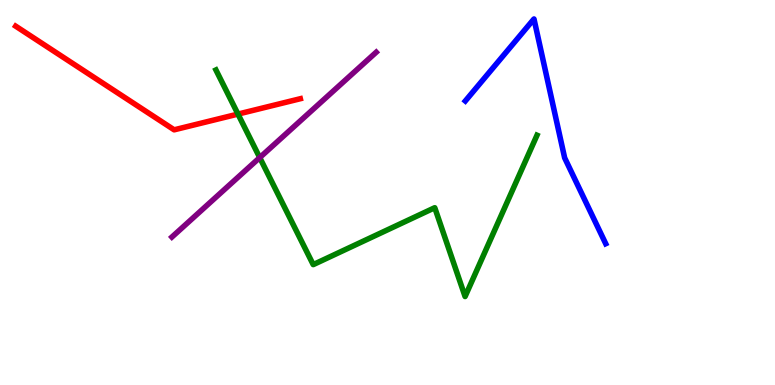[{'lines': ['blue', 'red'], 'intersections': []}, {'lines': ['green', 'red'], 'intersections': [{'x': 3.07, 'y': 7.04}]}, {'lines': ['purple', 'red'], 'intersections': []}, {'lines': ['blue', 'green'], 'intersections': []}, {'lines': ['blue', 'purple'], 'intersections': []}, {'lines': ['green', 'purple'], 'intersections': [{'x': 3.35, 'y': 5.91}]}]